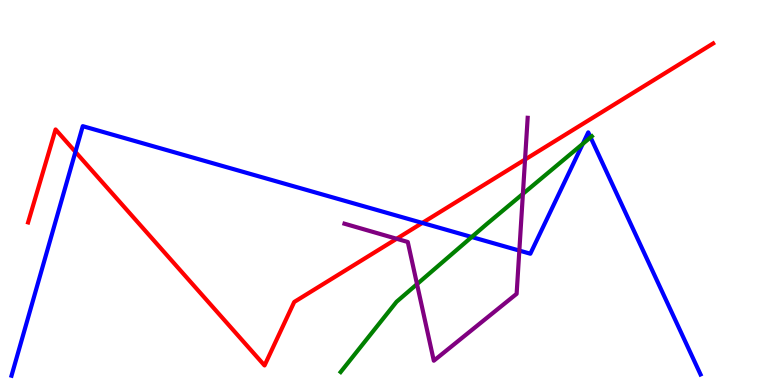[{'lines': ['blue', 'red'], 'intersections': [{'x': 0.973, 'y': 6.06}, {'x': 5.45, 'y': 4.21}]}, {'lines': ['green', 'red'], 'intersections': []}, {'lines': ['purple', 'red'], 'intersections': [{'x': 5.12, 'y': 3.8}, {'x': 6.77, 'y': 5.86}]}, {'lines': ['blue', 'green'], 'intersections': [{'x': 6.09, 'y': 3.84}, {'x': 7.52, 'y': 6.26}, {'x': 7.62, 'y': 6.43}]}, {'lines': ['blue', 'purple'], 'intersections': [{'x': 6.7, 'y': 3.49}]}, {'lines': ['green', 'purple'], 'intersections': [{'x': 5.38, 'y': 2.62}, {'x': 6.75, 'y': 4.96}]}]